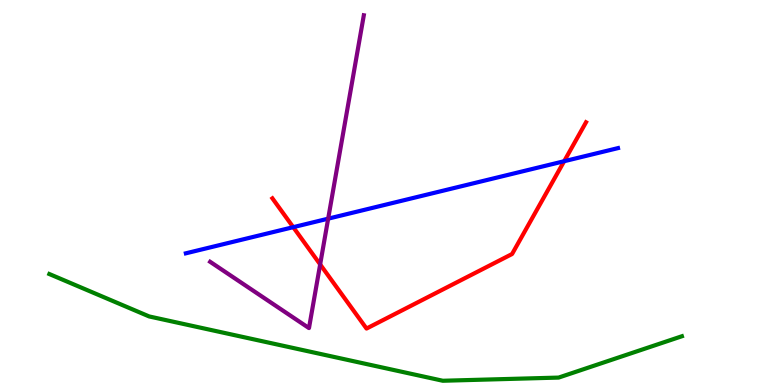[{'lines': ['blue', 'red'], 'intersections': [{'x': 3.78, 'y': 4.1}, {'x': 7.28, 'y': 5.81}]}, {'lines': ['green', 'red'], 'intersections': []}, {'lines': ['purple', 'red'], 'intersections': [{'x': 4.13, 'y': 3.13}]}, {'lines': ['blue', 'green'], 'intersections': []}, {'lines': ['blue', 'purple'], 'intersections': [{'x': 4.23, 'y': 4.32}]}, {'lines': ['green', 'purple'], 'intersections': []}]